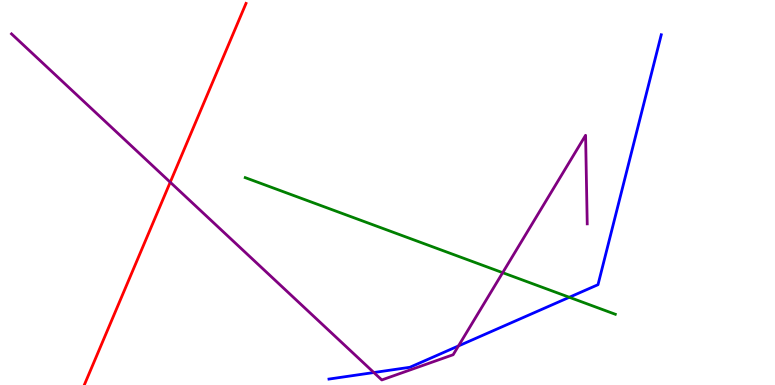[{'lines': ['blue', 'red'], 'intersections': []}, {'lines': ['green', 'red'], 'intersections': []}, {'lines': ['purple', 'red'], 'intersections': [{'x': 2.2, 'y': 5.27}]}, {'lines': ['blue', 'green'], 'intersections': [{'x': 7.35, 'y': 2.28}]}, {'lines': ['blue', 'purple'], 'intersections': [{'x': 4.82, 'y': 0.324}, {'x': 5.92, 'y': 1.01}]}, {'lines': ['green', 'purple'], 'intersections': [{'x': 6.49, 'y': 2.92}]}]